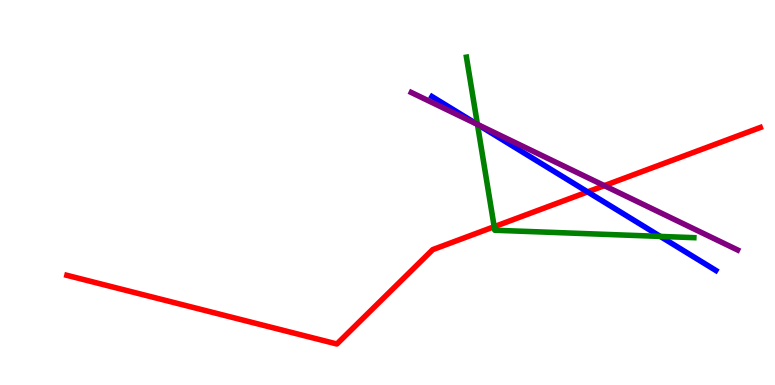[{'lines': ['blue', 'red'], 'intersections': [{'x': 7.58, 'y': 5.02}]}, {'lines': ['green', 'red'], 'intersections': [{'x': 6.38, 'y': 4.11}]}, {'lines': ['purple', 'red'], 'intersections': [{'x': 7.8, 'y': 5.18}]}, {'lines': ['blue', 'green'], 'intersections': [{'x': 6.16, 'y': 6.77}, {'x': 8.52, 'y': 3.86}]}, {'lines': ['blue', 'purple'], 'intersections': [{'x': 6.16, 'y': 6.77}]}, {'lines': ['green', 'purple'], 'intersections': [{'x': 6.16, 'y': 6.77}]}]